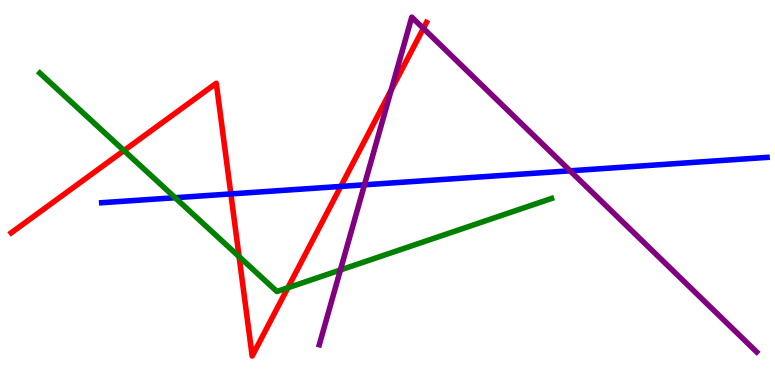[{'lines': ['blue', 'red'], 'intersections': [{'x': 2.98, 'y': 4.96}, {'x': 4.4, 'y': 5.16}]}, {'lines': ['green', 'red'], 'intersections': [{'x': 1.6, 'y': 6.09}, {'x': 3.09, 'y': 3.33}, {'x': 3.71, 'y': 2.52}]}, {'lines': ['purple', 'red'], 'intersections': [{'x': 5.05, 'y': 7.67}, {'x': 5.46, 'y': 9.26}]}, {'lines': ['blue', 'green'], 'intersections': [{'x': 2.26, 'y': 4.86}]}, {'lines': ['blue', 'purple'], 'intersections': [{'x': 4.7, 'y': 5.2}, {'x': 7.36, 'y': 5.56}]}, {'lines': ['green', 'purple'], 'intersections': [{'x': 4.39, 'y': 2.99}]}]